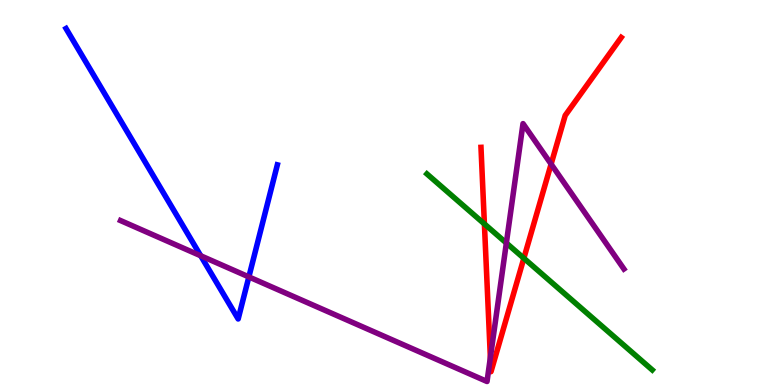[{'lines': ['blue', 'red'], 'intersections': []}, {'lines': ['green', 'red'], 'intersections': [{'x': 6.25, 'y': 4.18}, {'x': 6.76, 'y': 3.29}]}, {'lines': ['purple', 'red'], 'intersections': [{'x': 6.33, 'y': 0.713}, {'x': 7.11, 'y': 5.74}]}, {'lines': ['blue', 'green'], 'intersections': []}, {'lines': ['blue', 'purple'], 'intersections': [{'x': 2.59, 'y': 3.36}, {'x': 3.21, 'y': 2.81}]}, {'lines': ['green', 'purple'], 'intersections': [{'x': 6.53, 'y': 3.69}]}]